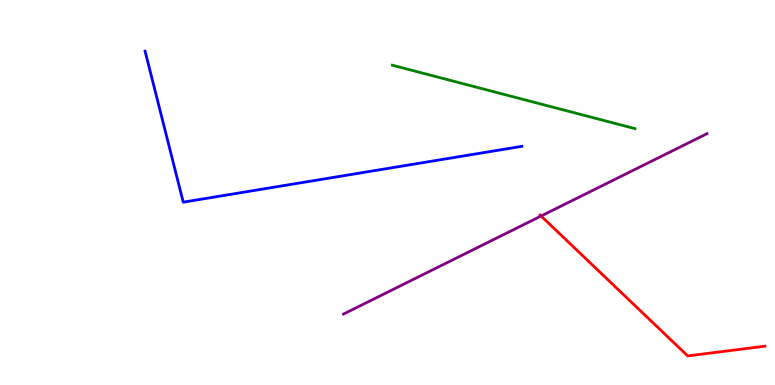[{'lines': ['blue', 'red'], 'intersections': []}, {'lines': ['green', 'red'], 'intersections': []}, {'lines': ['purple', 'red'], 'intersections': [{'x': 6.98, 'y': 4.39}]}, {'lines': ['blue', 'green'], 'intersections': []}, {'lines': ['blue', 'purple'], 'intersections': []}, {'lines': ['green', 'purple'], 'intersections': []}]